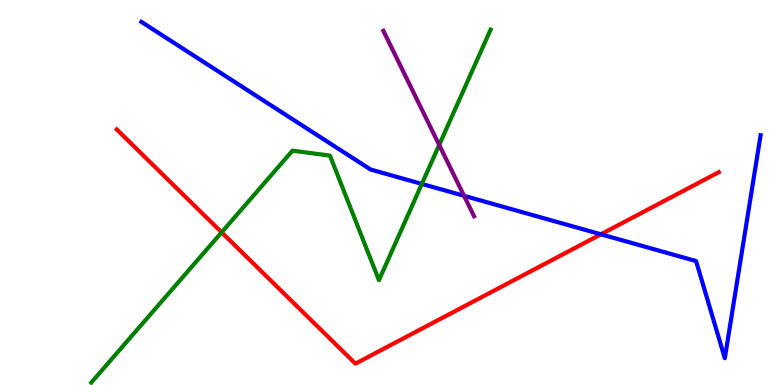[{'lines': ['blue', 'red'], 'intersections': [{'x': 7.75, 'y': 3.91}]}, {'lines': ['green', 'red'], 'intersections': [{'x': 2.86, 'y': 3.97}]}, {'lines': ['purple', 'red'], 'intersections': []}, {'lines': ['blue', 'green'], 'intersections': [{'x': 5.44, 'y': 5.22}]}, {'lines': ['blue', 'purple'], 'intersections': [{'x': 5.99, 'y': 4.91}]}, {'lines': ['green', 'purple'], 'intersections': [{'x': 5.67, 'y': 6.23}]}]